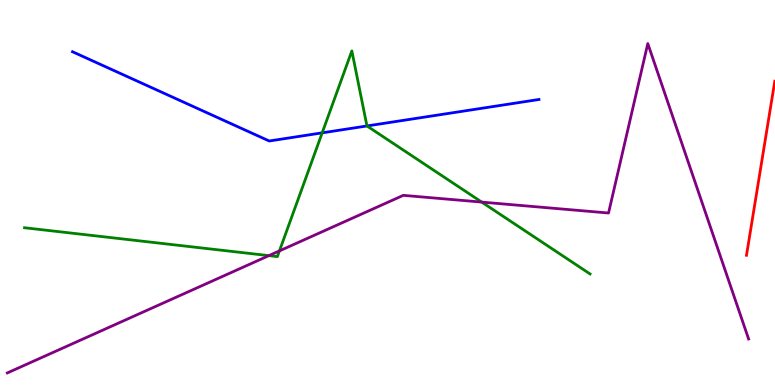[{'lines': ['blue', 'red'], 'intersections': []}, {'lines': ['green', 'red'], 'intersections': []}, {'lines': ['purple', 'red'], 'intersections': []}, {'lines': ['blue', 'green'], 'intersections': [{'x': 4.16, 'y': 6.55}, {'x': 4.73, 'y': 6.73}]}, {'lines': ['blue', 'purple'], 'intersections': []}, {'lines': ['green', 'purple'], 'intersections': [{'x': 3.47, 'y': 3.36}, {'x': 3.61, 'y': 3.48}, {'x': 6.22, 'y': 4.75}]}]